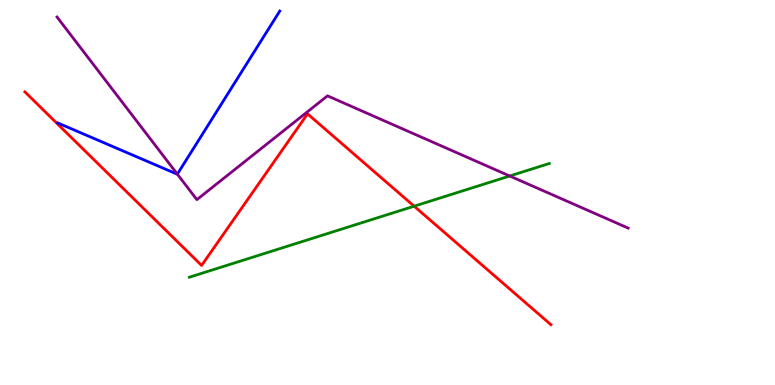[{'lines': ['blue', 'red'], 'intersections': []}, {'lines': ['green', 'red'], 'intersections': [{'x': 5.34, 'y': 4.64}]}, {'lines': ['purple', 'red'], 'intersections': []}, {'lines': ['blue', 'green'], 'intersections': []}, {'lines': ['blue', 'purple'], 'intersections': [{'x': 2.29, 'y': 5.48}]}, {'lines': ['green', 'purple'], 'intersections': [{'x': 6.58, 'y': 5.43}]}]